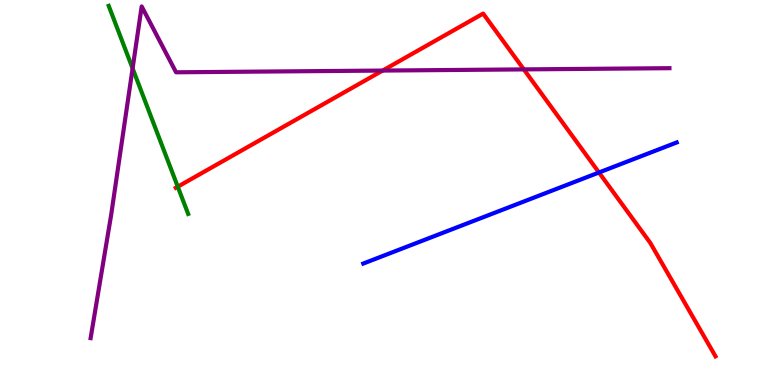[{'lines': ['blue', 'red'], 'intersections': [{'x': 7.73, 'y': 5.52}]}, {'lines': ['green', 'red'], 'intersections': [{'x': 2.29, 'y': 5.15}]}, {'lines': ['purple', 'red'], 'intersections': [{'x': 4.94, 'y': 8.17}, {'x': 6.76, 'y': 8.2}]}, {'lines': ['blue', 'green'], 'intersections': []}, {'lines': ['blue', 'purple'], 'intersections': []}, {'lines': ['green', 'purple'], 'intersections': [{'x': 1.71, 'y': 8.22}]}]